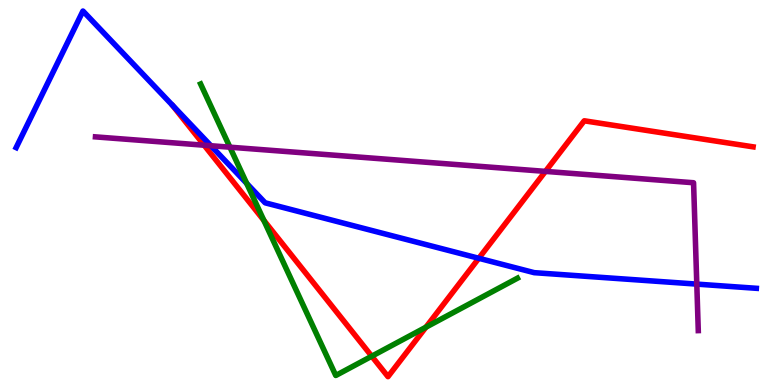[{'lines': ['blue', 'red'], 'intersections': [{'x': 6.18, 'y': 3.29}]}, {'lines': ['green', 'red'], 'intersections': [{'x': 3.4, 'y': 4.28}, {'x': 4.8, 'y': 0.748}, {'x': 5.5, 'y': 1.5}]}, {'lines': ['purple', 'red'], 'intersections': [{'x': 2.63, 'y': 6.23}, {'x': 7.04, 'y': 5.55}]}, {'lines': ['blue', 'green'], 'intersections': [{'x': 3.18, 'y': 5.24}]}, {'lines': ['blue', 'purple'], 'intersections': [{'x': 2.72, 'y': 6.21}, {'x': 8.99, 'y': 2.62}]}, {'lines': ['green', 'purple'], 'intersections': [{'x': 2.97, 'y': 6.18}]}]